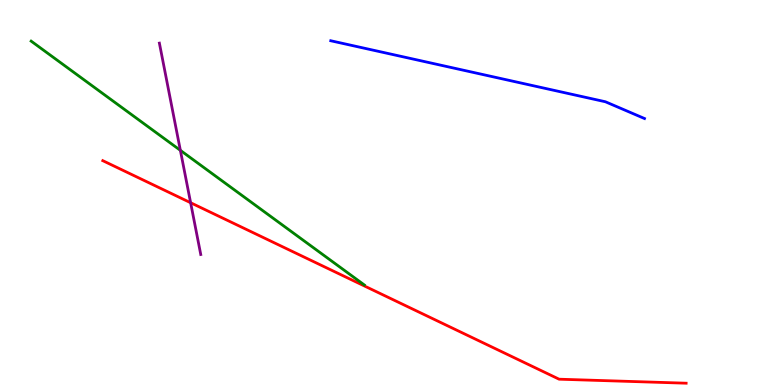[{'lines': ['blue', 'red'], 'intersections': []}, {'lines': ['green', 'red'], 'intersections': []}, {'lines': ['purple', 'red'], 'intersections': [{'x': 2.46, 'y': 4.73}]}, {'lines': ['blue', 'green'], 'intersections': []}, {'lines': ['blue', 'purple'], 'intersections': []}, {'lines': ['green', 'purple'], 'intersections': [{'x': 2.33, 'y': 6.1}]}]